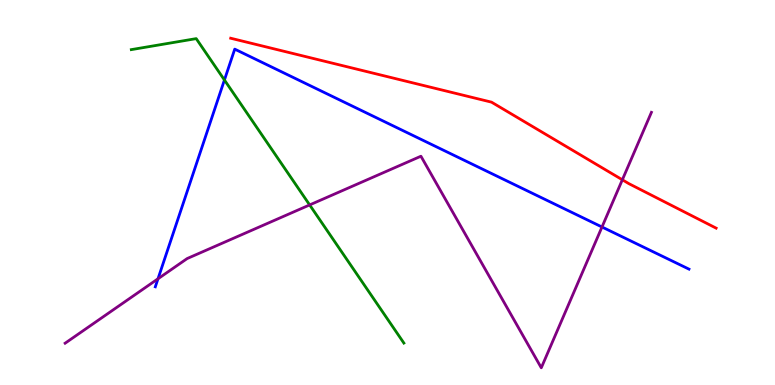[{'lines': ['blue', 'red'], 'intersections': []}, {'lines': ['green', 'red'], 'intersections': []}, {'lines': ['purple', 'red'], 'intersections': [{'x': 8.03, 'y': 5.33}]}, {'lines': ['blue', 'green'], 'intersections': [{'x': 2.9, 'y': 7.92}]}, {'lines': ['blue', 'purple'], 'intersections': [{'x': 2.04, 'y': 2.76}, {'x': 7.77, 'y': 4.1}]}, {'lines': ['green', 'purple'], 'intersections': [{'x': 4.0, 'y': 4.68}]}]